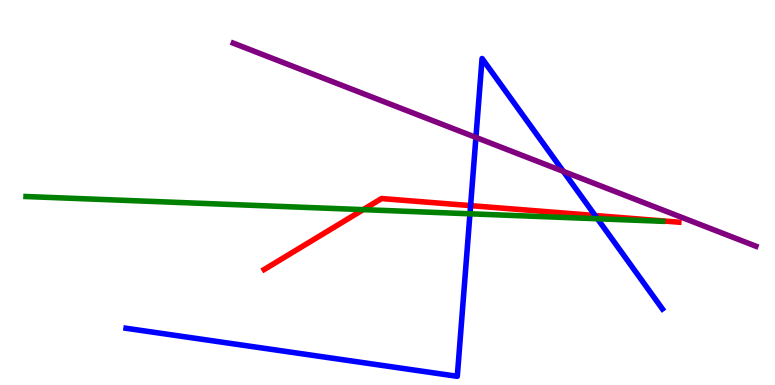[{'lines': ['blue', 'red'], 'intersections': [{'x': 6.07, 'y': 4.66}, {'x': 7.68, 'y': 4.4}]}, {'lines': ['green', 'red'], 'intersections': [{'x': 4.69, 'y': 4.55}]}, {'lines': ['purple', 'red'], 'intersections': []}, {'lines': ['blue', 'green'], 'intersections': [{'x': 6.06, 'y': 4.45}, {'x': 7.71, 'y': 4.32}]}, {'lines': ['blue', 'purple'], 'intersections': [{'x': 6.14, 'y': 6.43}, {'x': 7.27, 'y': 5.55}]}, {'lines': ['green', 'purple'], 'intersections': []}]